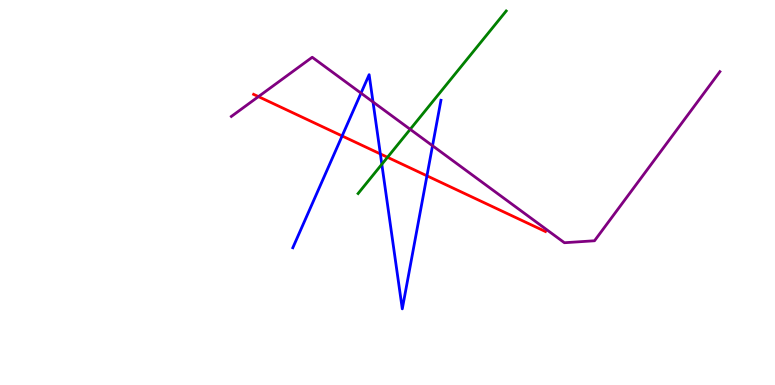[{'lines': ['blue', 'red'], 'intersections': [{'x': 4.41, 'y': 6.47}, {'x': 4.91, 'y': 6.0}, {'x': 5.51, 'y': 5.43}]}, {'lines': ['green', 'red'], 'intersections': [{'x': 5.0, 'y': 5.91}]}, {'lines': ['purple', 'red'], 'intersections': [{'x': 3.33, 'y': 7.49}]}, {'lines': ['blue', 'green'], 'intersections': [{'x': 4.93, 'y': 5.73}]}, {'lines': ['blue', 'purple'], 'intersections': [{'x': 4.66, 'y': 7.58}, {'x': 4.81, 'y': 7.35}, {'x': 5.58, 'y': 6.21}]}, {'lines': ['green', 'purple'], 'intersections': [{'x': 5.29, 'y': 6.64}]}]